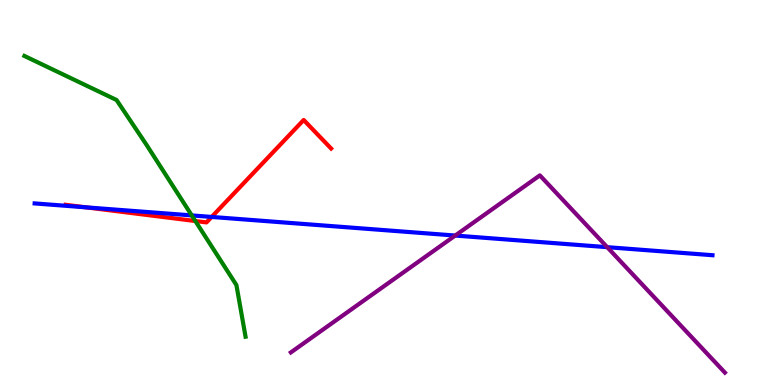[{'lines': ['blue', 'red'], 'intersections': [{'x': 1.11, 'y': 4.61}, {'x': 2.73, 'y': 4.37}]}, {'lines': ['green', 'red'], 'intersections': [{'x': 2.52, 'y': 4.26}]}, {'lines': ['purple', 'red'], 'intersections': []}, {'lines': ['blue', 'green'], 'intersections': [{'x': 2.47, 'y': 4.4}]}, {'lines': ['blue', 'purple'], 'intersections': [{'x': 5.87, 'y': 3.88}, {'x': 7.84, 'y': 3.58}]}, {'lines': ['green', 'purple'], 'intersections': []}]